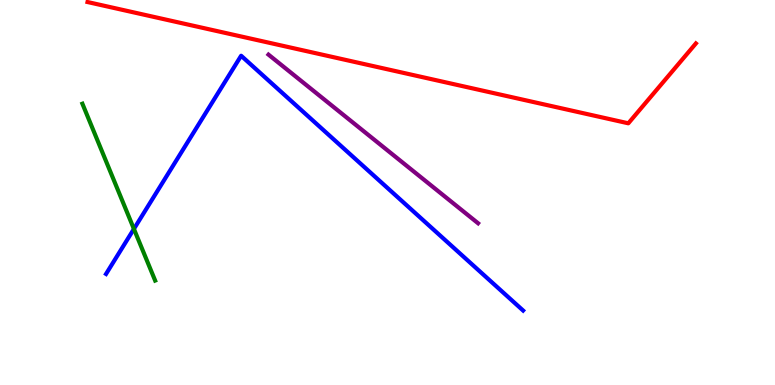[{'lines': ['blue', 'red'], 'intersections': []}, {'lines': ['green', 'red'], 'intersections': []}, {'lines': ['purple', 'red'], 'intersections': []}, {'lines': ['blue', 'green'], 'intersections': [{'x': 1.73, 'y': 4.05}]}, {'lines': ['blue', 'purple'], 'intersections': []}, {'lines': ['green', 'purple'], 'intersections': []}]